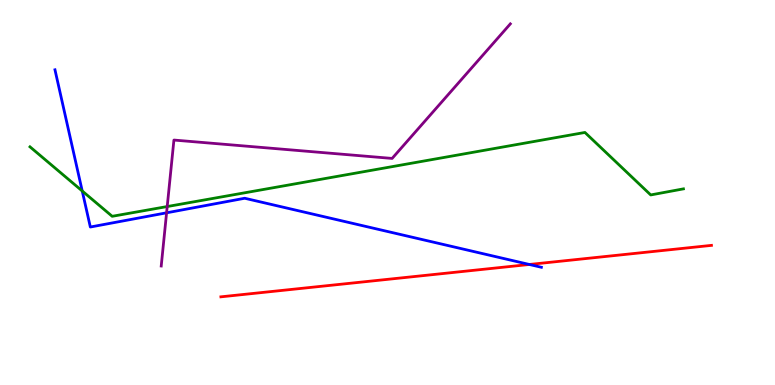[{'lines': ['blue', 'red'], 'intersections': [{'x': 6.83, 'y': 3.13}]}, {'lines': ['green', 'red'], 'intersections': []}, {'lines': ['purple', 'red'], 'intersections': []}, {'lines': ['blue', 'green'], 'intersections': [{'x': 1.06, 'y': 5.04}]}, {'lines': ['blue', 'purple'], 'intersections': [{'x': 2.15, 'y': 4.47}]}, {'lines': ['green', 'purple'], 'intersections': [{'x': 2.16, 'y': 4.64}]}]